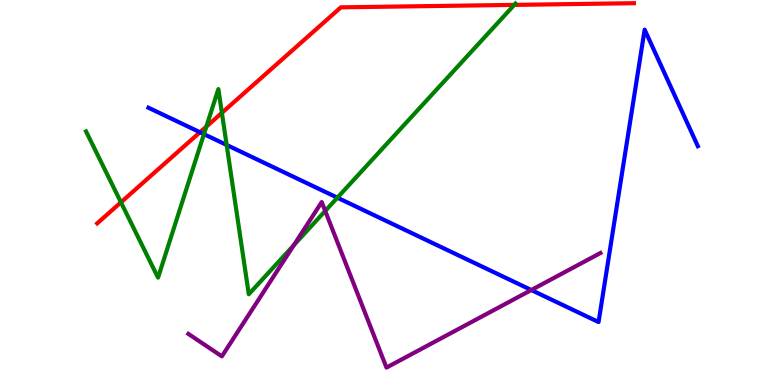[{'lines': ['blue', 'red'], 'intersections': [{'x': 2.58, 'y': 6.56}]}, {'lines': ['green', 'red'], 'intersections': [{'x': 1.56, 'y': 4.75}, {'x': 2.66, 'y': 6.71}, {'x': 2.86, 'y': 7.07}, {'x': 6.64, 'y': 9.87}]}, {'lines': ['purple', 'red'], 'intersections': []}, {'lines': ['blue', 'green'], 'intersections': [{'x': 2.63, 'y': 6.52}, {'x': 2.92, 'y': 6.23}, {'x': 4.35, 'y': 4.87}]}, {'lines': ['blue', 'purple'], 'intersections': [{'x': 6.86, 'y': 2.47}]}, {'lines': ['green', 'purple'], 'intersections': [{'x': 3.79, 'y': 3.63}, {'x': 4.2, 'y': 4.52}]}]